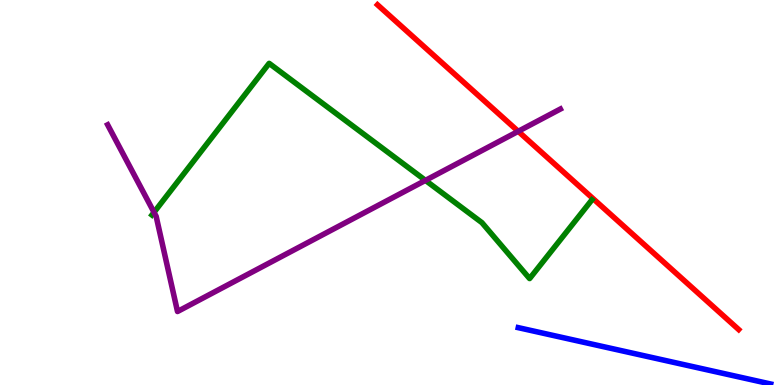[{'lines': ['blue', 'red'], 'intersections': []}, {'lines': ['green', 'red'], 'intersections': []}, {'lines': ['purple', 'red'], 'intersections': [{'x': 6.69, 'y': 6.59}]}, {'lines': ['blue', 'green'], 'intersections': []}, {'lines': ['blue', 'purple'], 'intersections': []}, {'lines': ['green', 'purple'], 'intersections': [{'x': 1.99, 'y': 4.49}, {'x': 5.49, 'y': 5.31}]}]